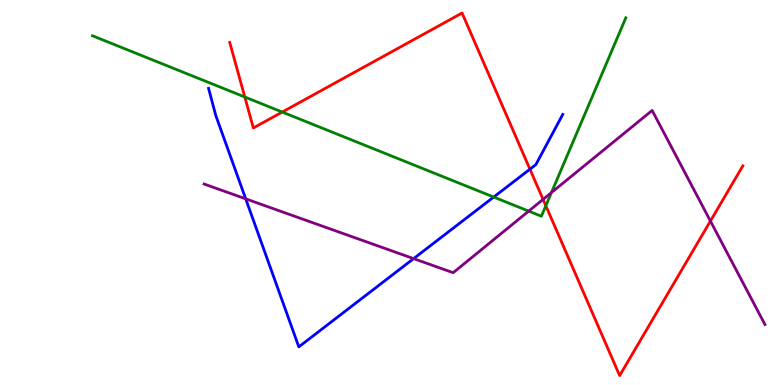[{'lines': ['blue', 'red'], 'intersections': [{'x': 6.84, 'y': 5.61}]}, {'lines': ['green', 'red'], 'intersections': [{'x': 3.16, 'y': 7.48}, {'x': 3.64, 'y': 7.09}, {'x': 7.04, 'y': 4.66}]}, {'lines': ['purple', 'red'], 'intersections': [{'x': 7.01, 'y': 4.82}, {'x': 9.17, 'y': 4.26}]}, {'lines': ['blue', 'green'], 'intersections': [{'x': 6.37, 'y': 4.88}]}, {'lines': ['blue', 'purple'], 'intersections': [{'x': 3.17, 'y': 4.84}, {'x': 5.34, 'y': 3.28}]}, {'lines': ['green', 'purple'], 'intersections': [{'x': 6.82, 'y': 4.52}, {'x': 7.12, 'y': 5.0}]}]